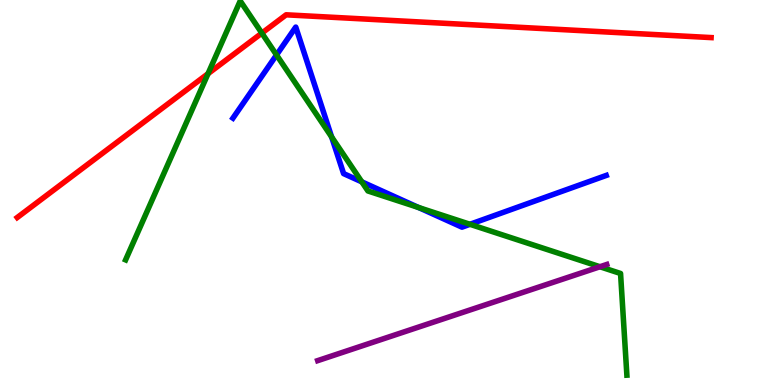[{'lines': ['blue', 'red'], 'intersections': []}, {'lines': ['green', 'red'], 'intersections': [{'x': 2.68, 'y': 8.09}, {'x': 3.38, 'y': 9.14}]}, {'lines': ['purple', 'red'], 'intersections': []}, {'lines': ['blue', 'green'], 'intersections': [{'x': 3.57, 'y': 8.57}, {'x': 4.28, 'y': 6.44}, {'x': 4.67, 'y': 5.28}, {'x': 5.4, 'y': 4.61}, {'x': 6.06, 'y': 4.17}]}, {'lines': ['blue', 'purple'], 'intersections': []}, {'lines': ['green', 'purple'], 'intersections': [{'x': 7.74, 'y': 3.07}]}]